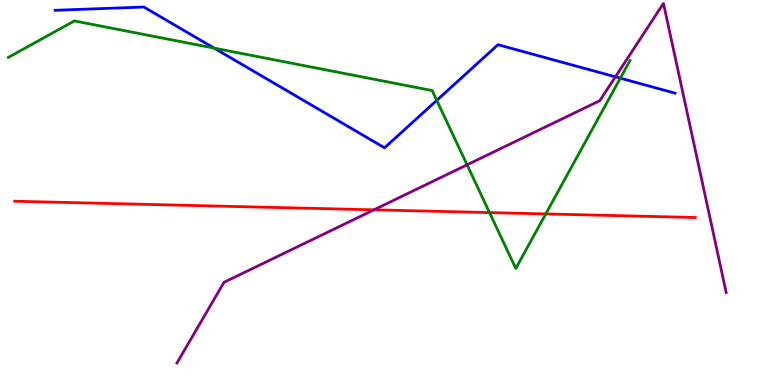[{'lines': ['blue', 'red'], 'intersections': []}, {'lines': ['green', 'red'], 'intersections': [{'x': 6.32, 'y': 4.48}, {'x': 7.04, 'y': 4.44}]}, {'lines': ['purple', 'red'], 'intersections': [{'x': 4.83, 'y': 4.55}]}, {'lines': ['blue', 'green'], 'intersections': [{'x': 2.76, 'y': 8.75}, {'x': 5.64, 'y': 7.39}, {'x': 8.0, 'y': 7.97}]}, {'lines': ['blue', 'purple'], 'intersections': [{'x': 7.94, 'y': 8.0}]}, {'lines': ['green', 'purple'], 'intersections': [{'x': 6.03, 'y': 5.72}]}]